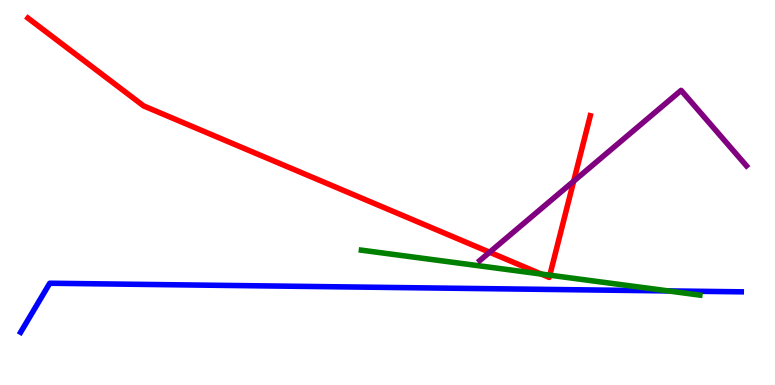[{'lines': ['blue', 'red'], 'intersections': []}, {'lines': ['green', 'red'], 'intersections': [{'x': 6.98, 'y': 2.88}, {'x': 7.09, 'y': 2.85}]}, {'lines': ['purple', 'red'], 'intersections': [{'x': 6.32, 'y': 3.45}, {'x': 7.4, 'y': 5.29}]}, {'lines': ['blue', 'green'], 'intersections': [{'x': 8.62, 'y': 2.44}]}, {'lines': ['blue', 'purple'], 'intersections': []}, {'lines': ['green', 'purple'], 'intersections': []}]